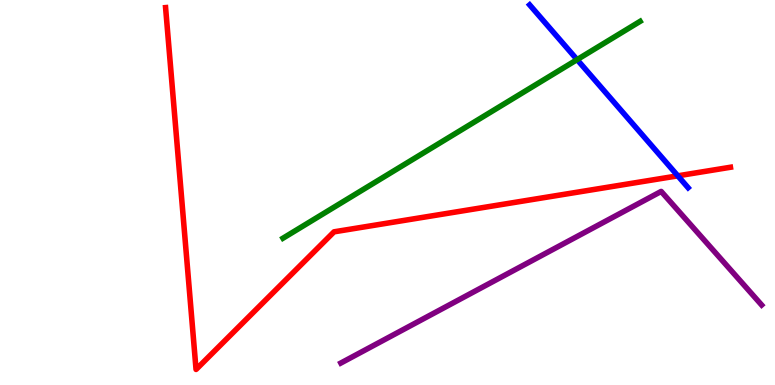[{'lines': ['blue', 'red'], 'intersections': [{'x': 8.75, 'y': 5.43}]}, {'lines': ['green', 'red'], 'intersections': []}, {'lines': ['purple', 'red'], 'intersections': []}, {'lines': ['blue', 'green'], 'intersections': [{'x': 7.45, 'y': 8.45}]}, {'lines': ['blue', 'purple'], 'intersections': []}, {'lines': ['green', 'purple'], 'intersections': []}]